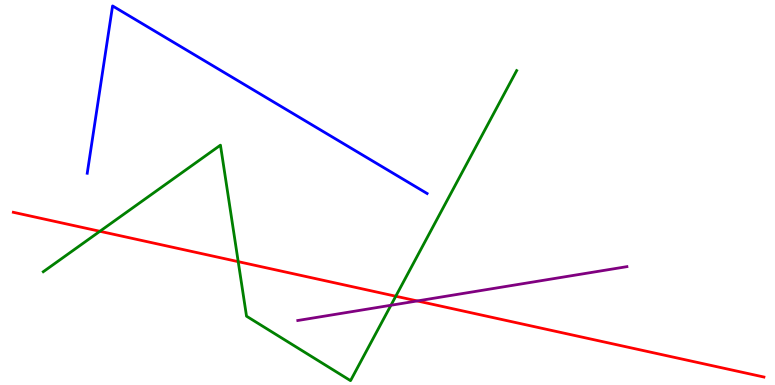[{'lines': ['blue', 'red'], 'intersections': []}, {'lines': ['green', 'red'], 'intersections': [{'x': 1.29, 'y': 3.99}, {'x': 3.07, 'y': 3.2}, {'x': 5.11, 'y': 2.31}]}, {'lines': ['purple', 'red'], 'intersections': [{'x': 5.38, 'y': 2.18}]}, {'lines': ['blue', 'green'], 'intersections': []}, {'lines': ['blue', 'purple'], 'intersections': []}, {'lines': ['green', 'purple'], 'intersections': [{'x': 5.04, 'y': 2.07}]}]